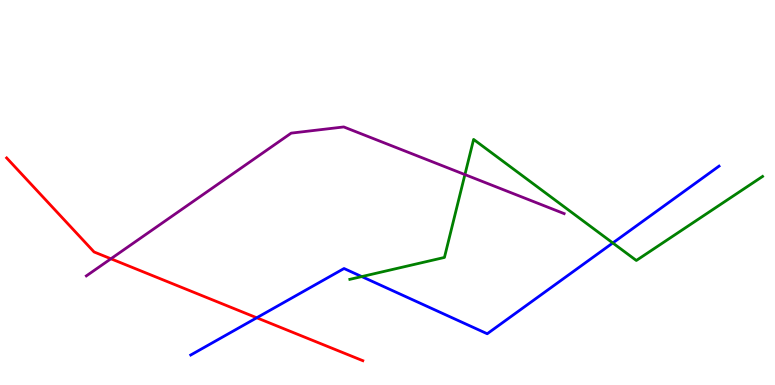[{'lines': ['blue', 'red'], 'intersections': [{'x': 3.31, 'y': 1.75}]}, {'lines': ['green', 'red'], 'intersections': []}, {'lines': ['purple', 'red'], 'intersections': [{'x': 1.43, 'y': 3.28}]}, {'lines': ['blue', 'green'], 'intersections': [{'x': 4.67, 'y': 2.82}, {'x': 7.91, 'y': 3.69}]}, {'lines': ['blue', 'purple'], 'intersections': []}, {'lines': ['green', 'purple'], 'intersections': [{'x': 6.0, 'y': 5.47}]}]